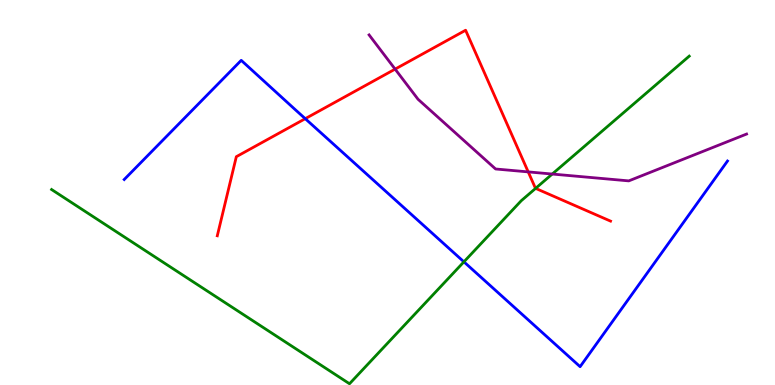[{'lines': ['blue', 'red'], 'intersections': [{'x': 3.94, 'y': 6.92}]}, {'lines': ['green', 'red'], 'intersections': [{'x': 6.91, 'y': 5.11}]}, {'lines': ['purple', 'red'], 'intersections': [{'x': 5.1, 'y': 8.2}, {'x': 6.82, 'y': 5.54}]}, {'lines': ['blue', 'green'], 'intersections': [{'x': 5.99, 'y': 3.2}]}, {'lines': ['blue', 'purple'], 'intersections': []}, {'lines': ['green', 'purple'], 'intersections': [{'x': 7.13, 'y': 5.48}]}]